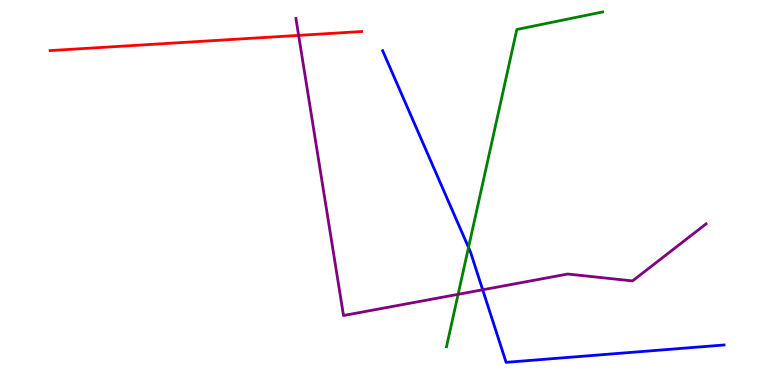[{'lines': ['blue', 'red'], 'intersections': []}, {'lines': ['green', 'red'], 'intersections': []}, {'lines': ['purple', 'red'], 'intersections': [{'x': 3.85, 'y': 9.08}]}, {'lines': ['blue', 'green'], 'intersections': [{'x': 6.05, 'y': 3.57}]}, {'lines': ['blue', 'purple'], 'intersections': [{'x': 6.23, 'y': 2.47}]}, {'lines': ['green', 'purple'], 'intersections': [{'x': 5.91, 'y': 2.36}]}]